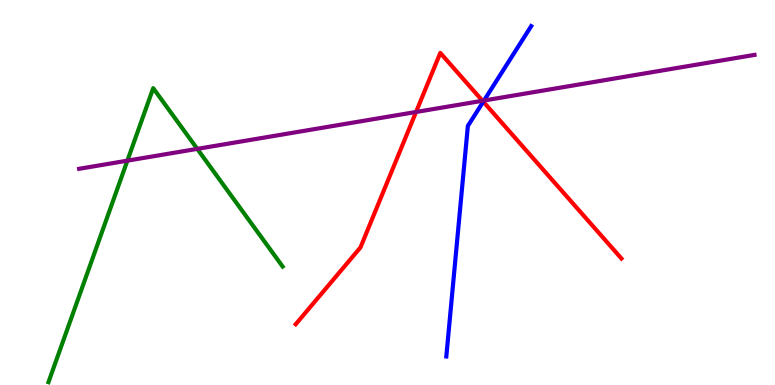[{'lines': ['blue', 'red'], 'intersections': [{'x': 6.24, 'y': 7.36}]}, {'lines': ['green', 'red'], 'intersections': []}, {'lines': ['purple', 'red'], 'intersections': [{'x': 5.37, 'y': 7.09}, {'x': 6.23, 'y': 7.38}]}, {'lines': ['blue', 'green'], 'intersections': []}, {'lines': ['blue', 'purple'], 'intersections': [{'x': 6.25, 'y': 7.39}]}, {'lines': ['green', 'purple'], 'intersections': [{'x': 1.64, 'y': 5.83}, {'x': 2.55, 'y': 6.13}]}]